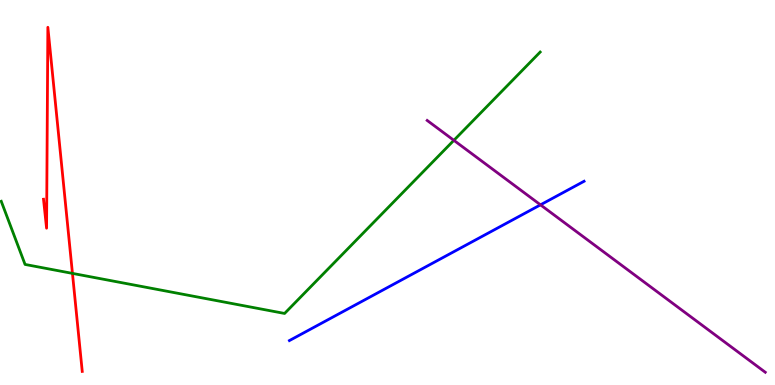[{'lines': ['blue', 'red'], 'intersections': []}, {'lines': ['green', 'red'], 'intersections': [{'x': 0.935, 'y': 2.9}]}, {'lines': ['purple', 'red'], 'intersections': []}, {'lines': ['blue', 'green'], 'intersections': []}, {'lines': ['blue', 'purple'], 'intersections': [{'x': 6.97, 'y': 4.68}]}, {'lines': ['green', 'purple'], 'intersections': [{'x': 5.86, 'y': 6.36}]}]